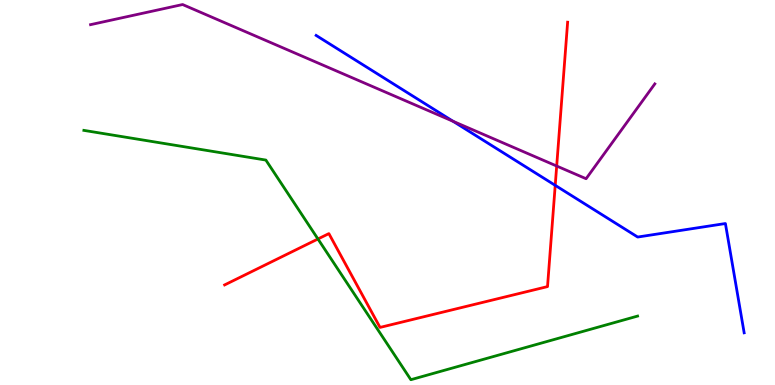[{'lines': ['blue', 'red'], 'intersections': [{'x': 7.16, 'y': 5.19}]}, {'lines': ['green', 'red'], 'intersections': [{'x': 4.1, 'y': 3.79}]}, {'lines': ['purple', 'red'], 'intersections': [{'x': 7.18, 'y': 5.69}]}, {'lines': ['blue', 'green'], 'intersections': []}, {'lines': ['blue', 'purple'], 'intersections': [{'x': 5.85, 'y': 6.85}]}, {'lines': ['green', 'purple'], 'intersections': []}]